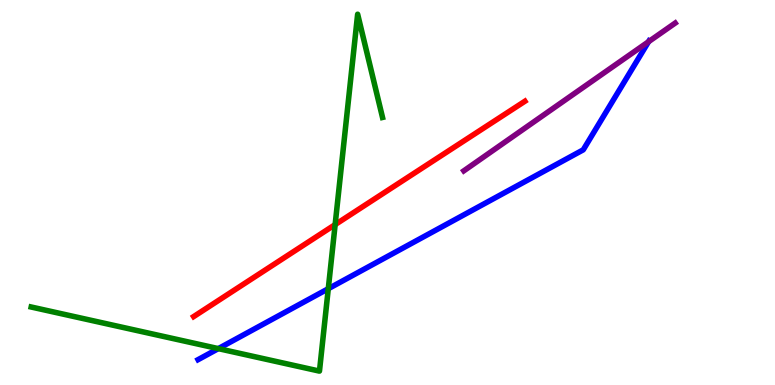[{'lines': ['blue', 'red'], 'intersections': []}, {'lines': ['green', 'red'], 'intersections': [{'x': 4.32, 'y': 4.17}]}, {'lines': ['purple', 'red'], 'intersections': []}, {'lines': ['blue', 'green'], 'intersections': [{'x': 2.82, 'y': 0.945}, {'x': 4.24, 'y': 2.5}]}, {'lines': ['blue', 'purple'], 'intersections': [{'x': 8.37, 'y': 8.92}]}, {'lines': ['green', 'purple'], 'intersections': []}]